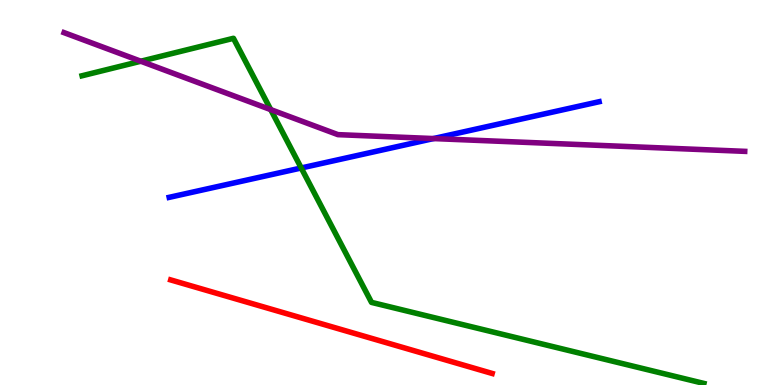[{'lines': ['blue', 'red'], 'intersections': []}, {'lines': ['green', 'red'], 'intersections': []}, {'lines': ['purple', 'red'], 'intersections': []}, {'lines': ['blue', 'green'], 'intersections': [{'x': 3.89, 'y': 5.64}]}, {'lines': ['blue', 'purple'], 'intersections': [{'x': 5.59, 'y': 6.4}]}, {'lines': ['green', 'purple'], 'intersections': [{'x': 1.82, 'y': 8.41}, {'x': 3.49, 'y': 7.15}]}]